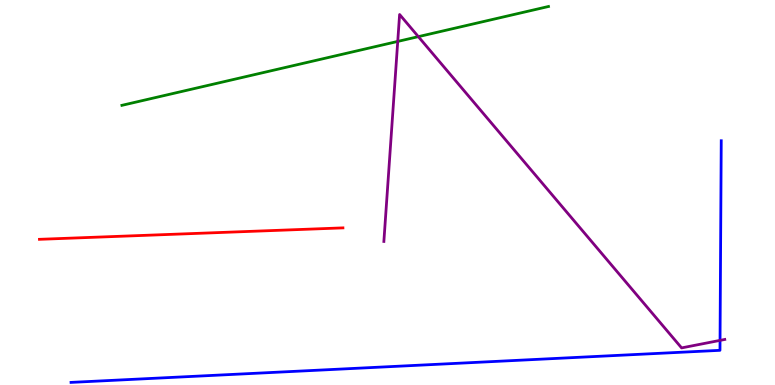[{'lines': ['blue', 'red'], 'intersections': []}, {'lines': ['green', 'red'], 'intersections': []}, {'lines': ['purple', 'red'], 'intersections': []}, {'lines': ['blue', 'green'], 'intersections': []}, {'lines': ['blue', 'purple'], 'intersections': [{'x': 9.29, 'y': 1.16}]}, {'lines': ['green', 'purple'], 'intersections': [{'x': 5.13, 'y': 8.92}, {'x': 5.4, 'y': 9.05}]}]